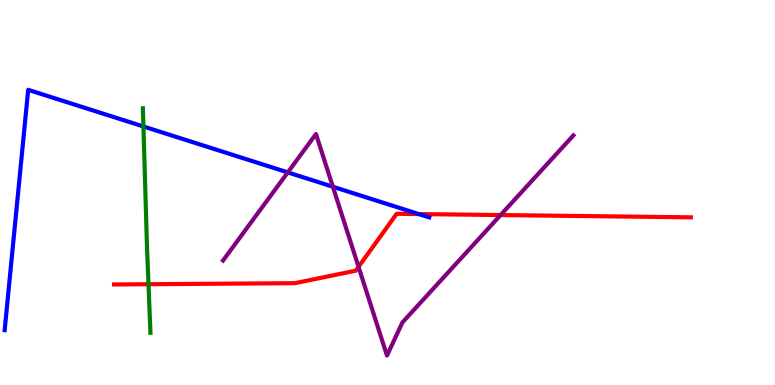[{'lines': ['blue', 'red'], 'intersections': [{'x': 5.4, 'y': 4.44}]}, {'lines': ['green', 'red'], 'intersections': [{'x': 1.92, 'y': 2.62}]}, {'lines': ['purple', 'red'], 'intersections': [{'x': 4.63, 'y': 3.07}, {'x': 6.46, 'y': 4.41}]}, {'lines': ['blue', 'green'], 'intersections': [{'x': 1.85, 'y': 6.71}]}, {'lines': ['blue', 'purple'], 'intersections': [{'x': 3.71, 'y': 5.52}, {'x': 4.3, 'y': 5.15}]}, {'lines': ['green', 'purple'], 'intersections': []}]